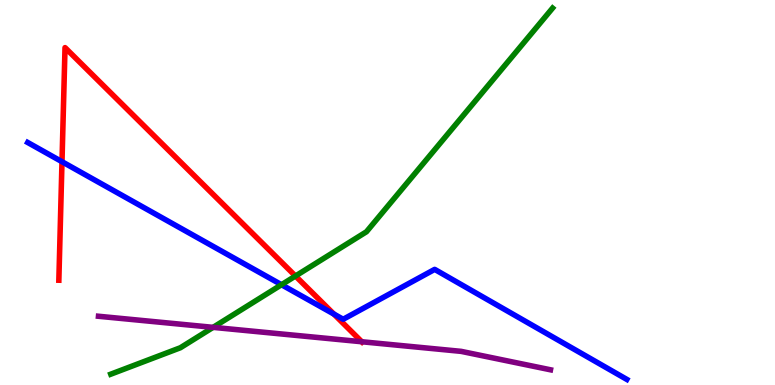[{'lines': ['blue', 'red'], 'intersections': [{'x': 0.8, 'y': 5.8}, {'x': 4.31, 'y': 1.84}]}, {'lines': ['green', 'red'], 'intersections': [{'x': 3.81, 'y': 2.83}]}, {'lines': ['purple', 'red'], 'intersections': [{'x': 4.67, 'y': 1.12}]}, {'lines': ['blue', 'green'], 'intersections': [{'x': 3.63, 'y': 2.6}]}, {'lines': ['blue', 'purple'], 'intersections': []}, {'lines': ['green', 'purple'], 'intersections': [{'x': 2.75, 'y': 1.5}]}]